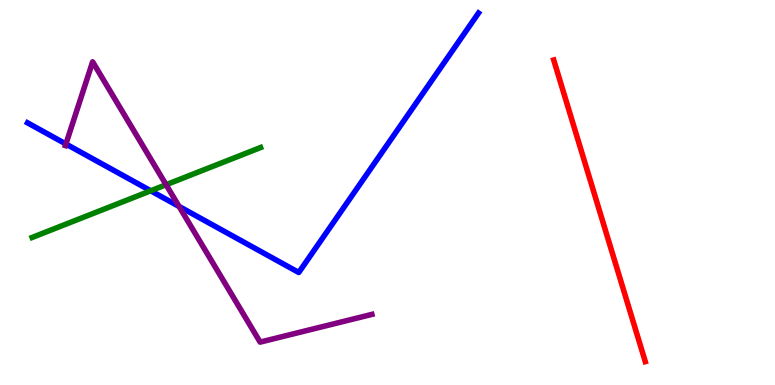[{'lines': ['blue', 'red'], 'intersections': []}, {'lines': ['green', 'red'], 'intersections': []}, {'lines': ['purple', 'red'], 'intersections': []}, {'lines': ['blue', 'green'], 'intersections': [{'x': 1.94, 'y': 5.04}]}, {'lines': ['blue', 'purple'], 'intersections': [{'x': 0.851, 'y': 6.26}, {'x': 2.31, 'y': 4.64}]}, {'lines': ['green', 'purple'], 'intersections': [{'x': 2.14, 'y': 5.2}]}]